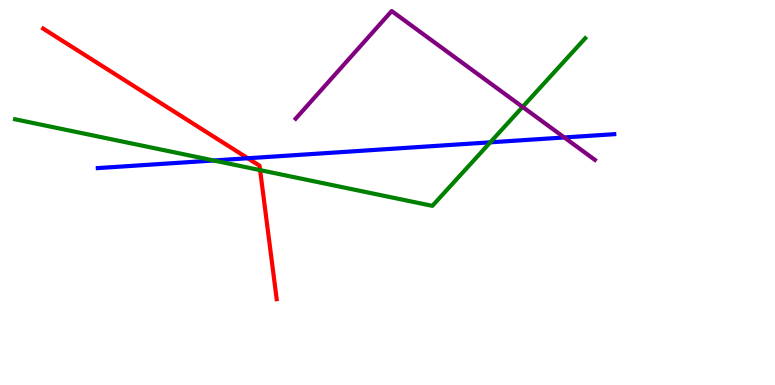[{'lines': ['blue', 'red'], 'intersections': [{'x': 3.2, 'y': 5.89}]}, {'lines': ['green', 'red'], 'intersections': [{'x': 3.36, 'y': 5.58}]}, {'lines': ['purple', 'red'], 'intersections': []}, {'lines': ['blue', 'green'], 'intersections': [{'x': 2.76, 'y': 5.83}, {'x': 6.33, 'y': 6.3}]}, {'lines': ['blue', 'purple'], 'intersections': [{'x': 7.28, 'y': 6.43}]}, {'lines': ['green', 'purple'], 'intersections': [{'x': 6.74, 'y': 7.22}]}]